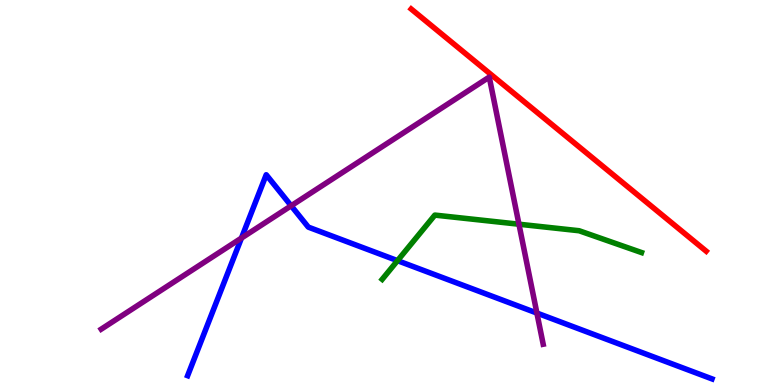[{'lines': ['blue', 'red'], 'intersections': []}, {'lines': ['green', 'red'], 'intersections': []}, {'lines': ['purple', 'red'], 'intersections': []}, {'lines': ['blue', 'green'], 'intersections': [{'x': 5.13, 'y': 3.23}]}, {'lines': ['blue', 'purple'], 'intersections': [{'x': 3.12, 'y': 3.82}, {'x': 3.76, 'y': 4.66}, {'x': 6.93, 'y': 1.87}]}, {'lines': ['green', 'purple'], 'intersections': [{'x': 6.7, 'y': 4.18}]}]